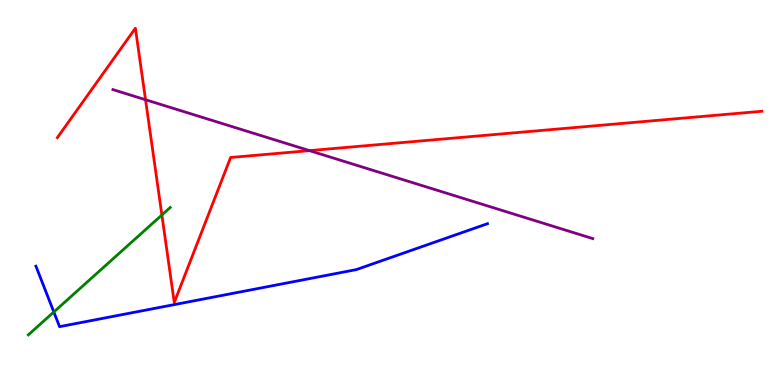[{'lines': ['blue', 'red'], 'intersections': []}, {'lines': ['green', 'red'], 'intersections': [{'x': 2.09, 'y': 4.42}]}, {'lines': ['purple', 'red'], 'intersections': [{'x': 1.88, 'y': 7.41}, {'x': 3.99, 'y': 6.09}]}, {'lines': ['blue', 'green'], 'intersections': [{'x': 0.694, 'y': 1.9}]}, {'lines': ['blue', 'purple'], 'intersections': []}, {'lines': ['green', 'purple'], 'intersections': []}]